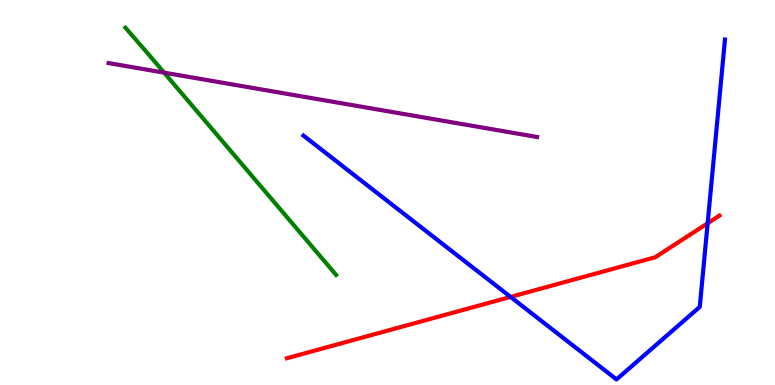[{'lines': ['blue', 'red'], 'intersections': [{'x': 6.59, 'y': 2.29}, {'x': 9.13, 'y': 4.2}]}, {'lines': ['green', 'red'], 'intersections': []}, {'lines': ['purple', 'red'], 'intersections': []}, {'lines': ['blue', 'green'], 'intersections': []}, {'lines': ['blue', 'purple'], 'intersections': []}, {'lines': ['green', 'purple'], 'intersections': [{'x': 2.12, 'y': 8.11}]}]